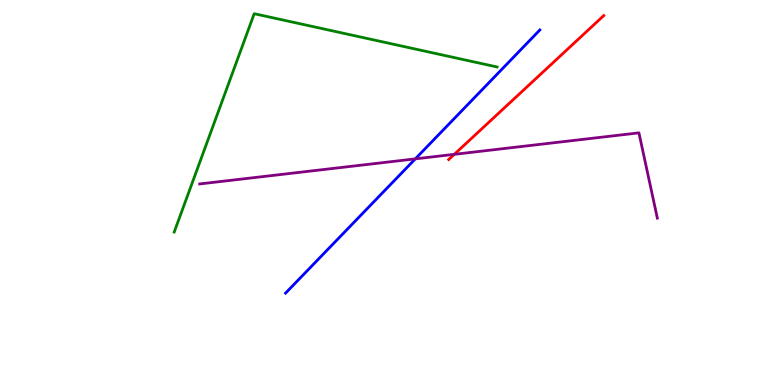[{'lines': ['blue', 'red'], 'intersections': []}, {'lines': ['green', 'red'], 'intersections': []}, {'lines': ['purple', 'red'], 'intersections': [{'x': 5.86, 'y': 5.99}]}, {'lines': ['blue', 'green'], 'intersections': []}, {'lines': ['blue', 'purple'], 'intersections': [{'x': 5.36, 'y': 5.87}]}, {'lines': ['green', 'purple'], 'intersections': []}]